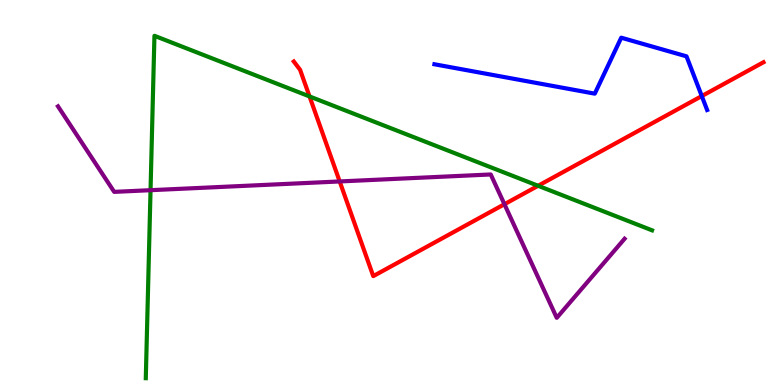[{'lines': ['blue', 'red'], 'intersections': [{'x': 9.06, 'y': 7.5}]}, {'lines': ['green', 'red'], 'intersections': [{'x': 3.99, 'y': 7.5}, {'x': 6.94, 'y': 5.17}]}, {'lines': ['purple', 'red'], 'intersections': [{'x': 4.38, 'y': 5.29}, {'x': 6.51, 'y': 4.7}]}, {'lines': ['blue', 'green'], 'intersections': []}, {'lines': ['blue', 'purple'], 'intersections': []}, {'lines': ['green', 'purple'], 'intersections': [{'x': 1.94, 'y': 5.06}]}]